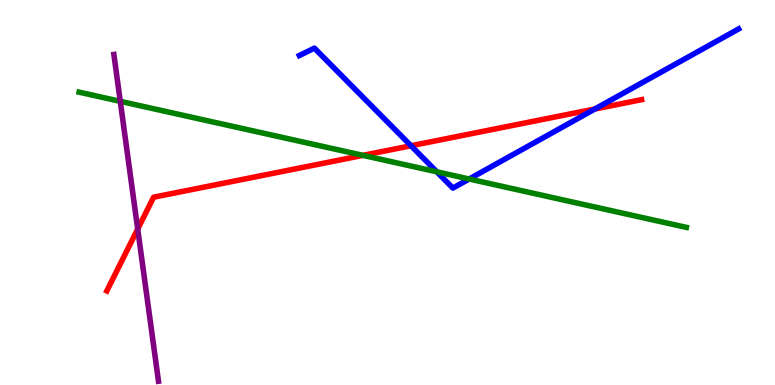[{'lines': ['blue', 'red'], 'intersections': [{'x': 5.3, 'y': 6.21}, {'x': 7.68, 'y': 7.17}]}, {'lines': ['green', 'red'], 'intersections': [{'x': 4.68, 'y': 5.96}]}, {'lines': ['purple', 'red'], 'intersections': [{'x': 1.78, 'y': 4.05}]}, {'lines': ['blue', 'green'], 'intersections': [{'x': 5.64, 'y': 5.54}, {'x': 6.05, 'y': 5.35}]}, {'lines': ['blue', 'purple'], 'intersections': []}, {'lines': ['green', 'purple'], 'intersections': [{'x': 1.55, 'y': 7.37}]}]